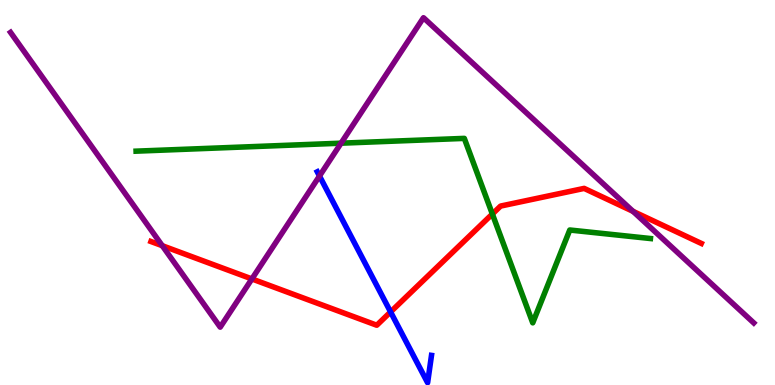[{'lines': ['blue', 'red'], 'intersections': [{'x': 5.04, 'y': 1.9}]}, {'lines': ['green', 'red'], 'intersections': [{'x': 6.35, 'y': 4.44}]}, {'lines': ['purple', 'red'], 'intersections': [{'x': 2.09, 'y': 3.62}, {'x': 3.25, 'y': 2.76}, {'x': 8.17, 'y': 4.51}]}, {'lines': ['blue', 'green'], 'intersections': []}, {'lines': ['blue', 'purple'], 'intersections': [{'x': 4.12, 'y': 5.43}]}, {'lines': ['green', 'purple'], 'intersections': [{'x': 4.4, 'y': 6.28}]}]